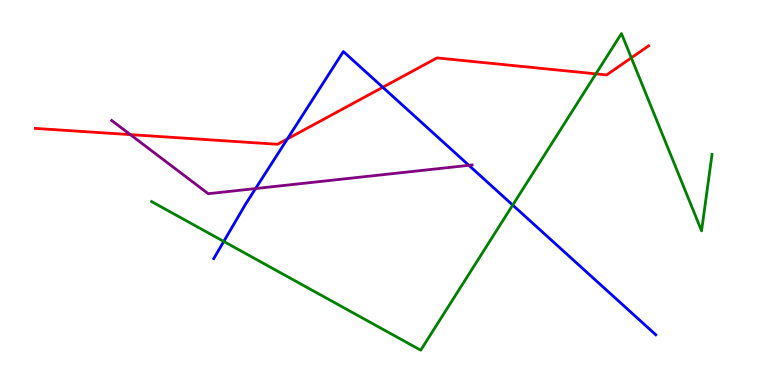[{'lines': ['blue', 'red'], 'intersections': [{'x': 3.71, 'y': 6.39}, {'x': 4.94, 'y': 7.73}]}, {'lines': ['green', 'red'], 'intersections': [{'x': 7.69, 'y': 8.08}, {'x': 8.15, 'y': 8.5}]}, {'lines': ['purple', 'red'], 'intersections': [{'x': 1.68, 'y': 6.5}]}, {'lines': ['blue', 'green'], 'intersections': [{'x': 2.89, 'y': 3.73}, {'x': 6.62, 'y': 4.67}]}, {'lines': ['blue', 'purple'], 'intersections': [{'x': 3.3, 'y': 5.1}, {'x': 6.05, 'y': 5.71}]}, {'lines': ['green', 'purple'], 'intersections': []}]